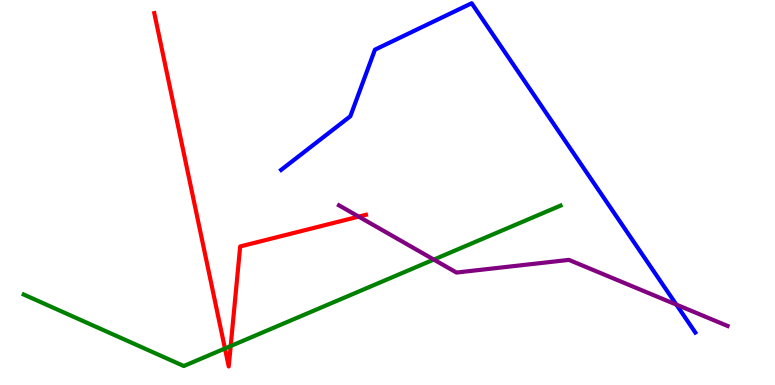[{'lines': ['blue', 'red'], 'intersections': []}, {'lines': ['green', 'red'], 'intersections': [{'x': 2.9, 'y': 0.948}, {'x': 2.98, 'y': 1.01}]}, {'lines': ['purple', 'red'], 'intersections': [{'x': 4.63, 'y': 4.37}]}, {'lines': ['blue', 'green'], 'intersections': []}, {'lines': ['blue', 'purple'], 'intersections': [{'x': 8.73, 'y': 2.09}]}, {'lines': ['green', 'purple'], 'intersections': [{'x': 5.6, 'y': 3.26}]}]